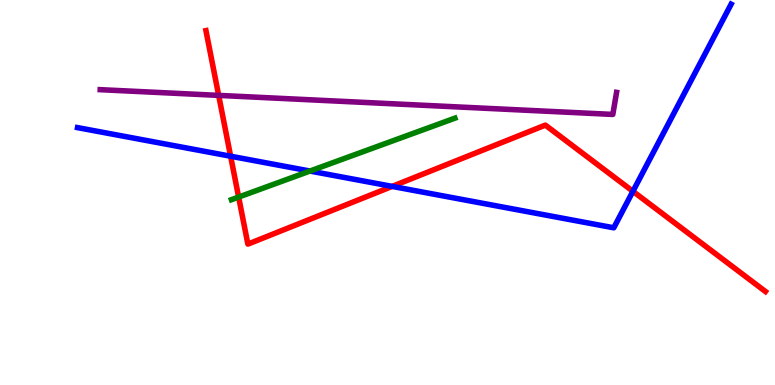[{'lines': ['blue', 'red'], 'intersections': [{'x': 2.98, 'y': 5.94}, {'x': 5.06, 'y': 5.16}, {'x': 8.17, 'y': 5.03}]}, {'lines': ['green', 'red'], 'intersections': [{'x': 3.08, 'y': 4.88}]}, {'lines': ['purple', 'red'], 'intersections': [{'x': 2.82, 'y': 7.52}]}, {'lines': ['blue', 'green'], 'intersections': [{'x': 4.0, 'y': 5.56}]}, {'lines': ['blue', 'purple'], 'intersections': []}, {'lines': ['green', 'purple'], 'intersections': []}]